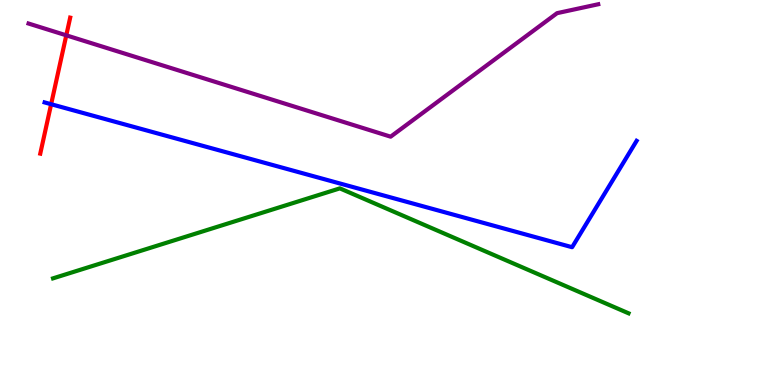[{'lines': ['blue', 'red'], 'intersections': [{'x': 0.66, 'y': 7.29}]}, {'lines': ['green', 'red'], 'intersections': []}, {'lines': ['purple', 'red'], 'intersections': [{'x': 0.855, 'y': 9.08}]}, {'lines': ['blue', 'green'], 'intersections': []}, {'lines': ['blue', 'purple'], 'intersections': []}, {'lines': ['green', 'purple'], 'intersections': []}]